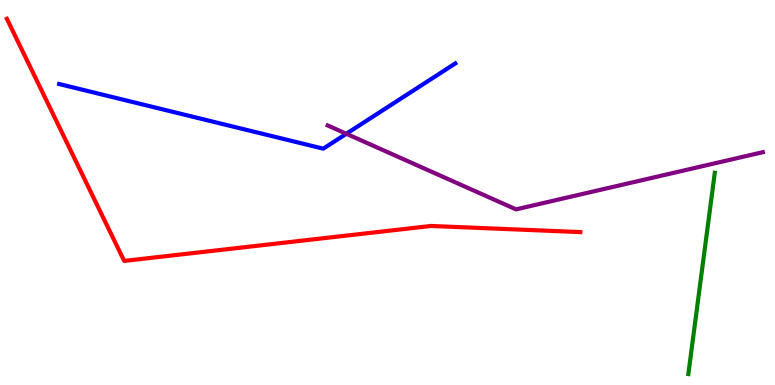[{'lines': ['blue', 'red'], 'intersections': []}, {'lines': ['green', 'red'], 'intersections': []}, {'lines': ['purple', 'red'], 'intersections': []}, {'lines': ['blue', 'green'], 'intersections': []}, {'lines': ['blue', 'purple'], 'intersections': [{'x': 4.47, 'y': 6.53}]}, {'lines': ['green', 'purple'], 'intersections': []}]